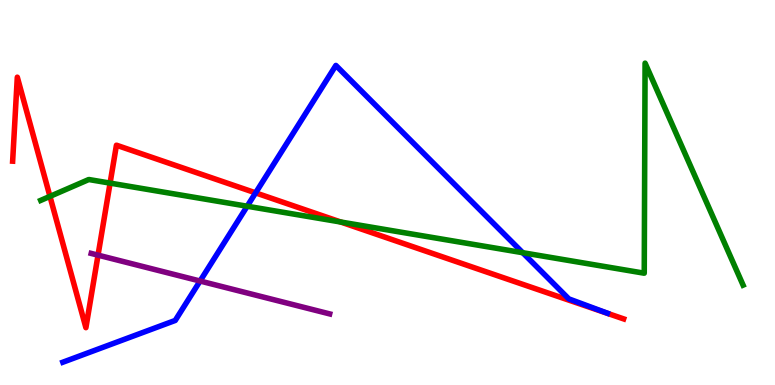[{'lines': ['blue', 'red'], 'intersections': [{'x': 3.3, 'y': 4.99}]}, {'lines': ['green', 'red'], 'intersections': [{'x': 0.645, 'y': 4.9}, {'x': 1.42, 'y': 5.24}, {'x': 4.4, 'y': 4.23}]}, {'lines': ['purple', 'red'], 'intersections': [{'x': 1.27, 'y': 3.37}]}, {'lines': ['blue', 'green'], 'intersections': [{'x': 3.19, 'y': 4.64}, {'x': 6.74, 'y': 3.44}]}, {'lines': ['blue', 'purple'], 'intersections': [{'x': 2.58, 'y': 2.7}]}, {'lines': ['green', 'purple'], 'intersections': []}]